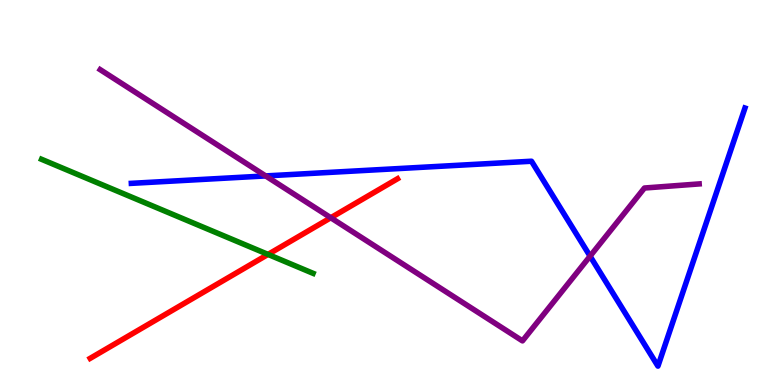[{'lines': ['blue', 'red'], 'intersections': []}, {'lines': ['green', 'red'], 'intersections': [{'x': 3.46, 'y': 3.39}]}, {'lines': ['purple', 'red'], 'intersections': [{'x': 4.27, 'y': 4.34}]}, {'lines': ['blue', 'green'], 'intersections': []}, {'lines': ['blue', 'purple'], 'intersections': [{'x': 3.43, 'y': 5.43}, {'x': 7.61, 'y': 3.35}]}, {'lines': ['green', 'purple'], 'intersections': []}]